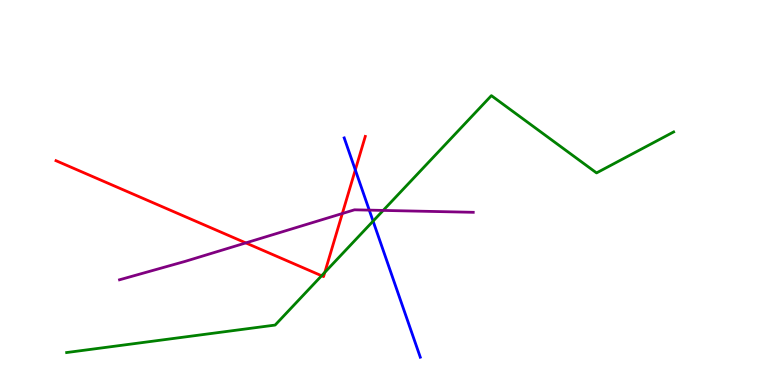[{'lines': ['blue', 'red'], 'intersections': [{'x': 4.58, 'y': 5.59}]}, {'lines': ['green', 'red'], 'intersections': [{'x': 4.15, 'y': 2.84}, {'x': 4.19, 'y': 2.93}]}, {'lines': ['purple', 'red'], 'intersections': [{'x': 3.17, 'y': 3.69}, {'x': 4.42, 'y': 4.45}]}, {'lines': ['blue', 'green'], 'intersections': [{'x': 4.81, 'y': 4.26}]}, {'lines': ['blue', 'purple'], 'intersections': [{'x': 4.76, 'y': 4.54}]}, {'lines': ['green', 'purple'], 'intersections': [{'x': 4.94, 'y': 4.53}]}]